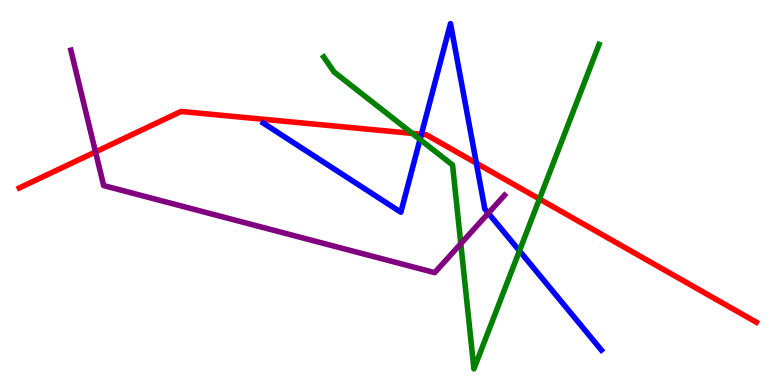[{'lines': ['blue', 'red'], 'intersections': [{'x': 5.44, 'y': 6.51}, {'x': 6.15, 'y': 5.76}]}, {'lines': ['green', 'red'], 'intersections': [{'x': 5.32, 'y': 6.53}, {'x': 6.96, 'y': 4.83}]}, {'lines': ['purple', 'red'], 'intersections': [{'x': 1.23, 'y': 6.05}]}, {'lines': ['blue', 'green'], 'intersections': [{'x': 5.42, 'y': 6.38}, {'x': 6.7, 'y': 3.48}]}, {'lines': ['blue', 'purple'], 'intersections': [{'x': 6.3, 'y': 4.46}]}, {'lines': ['green', 'purple'], 'intersections': [{'x': 5.95, 'y': 3.67}]}]